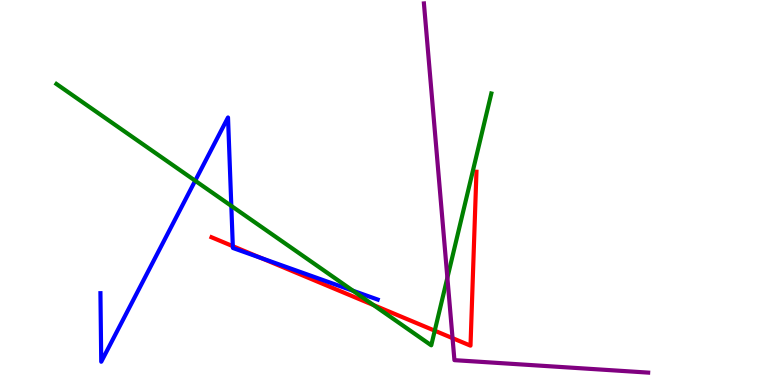[{'lines': ['blue', 'red'], 'intersections': [{'x': 3.0, 'y': 3.61}, {'x': 3.37, 'y': 3.3}]}, {'lines': ['green', 'red'], 'intersections': [{'x': 4.82, 'y': 2.08}, {'x': 5.61, 'y': 1.41}]}, {'lines': ['purple', 'red'], 'intersections': [{'x': 5.84, 'y': 1.22}]}, {'lines': ['blue', 'green'], 'intersections': [{'x': 2.52, 'y': 5.31}, {'x': 2.98, 'y': 4.65}, {'x': 4.55, 'y': 2.45}]}, {'lines': ['blue', 'purple'], 'intersections': []}, {'lines': ['green', 'purple'], 'intersections': [{'x': 5.77, 'y': 2.79}]}]